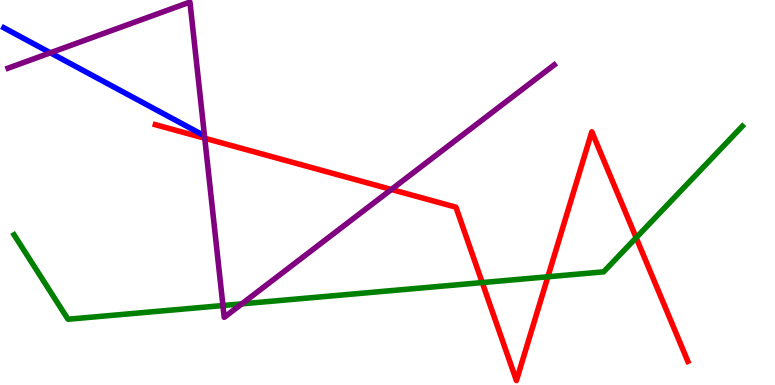[{'lines': ['blue', 'red'], 'intersections': []}, {'lines': ['green', 'red'], 'intersections': [{'x': 6.22, 'y': 2.66}, {'x': 7.07, 'y': 2.81}, {'x': 8.21, 'y': 3.83}]}, {'lines': ['purple', 'red'], 'intersections': [{'x': 2.64, 'y': 6.41}, {'x': 5.05, 'y': 5.08}]}, {'lines': ['blue', 'green'], 'intersections': []}, {'lines': ['blue', 'purple'], 'intersections': [{'x': 0.65, 'y': 8.63}]}, {'lines': ['green', 'purple'], 'intersections': [{'x': 2.88, 'y': 2.06}, {'x': 3.12, 'y': 2.11}]}]